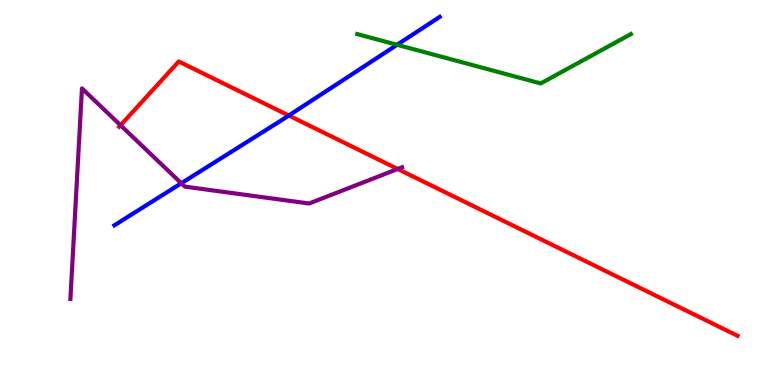[{'lines': ['blue', 'red'], 'intersections': [{'x': 3.73, 'y': 7.0}]}, {'lines': ['green', 'red'], 'intersections': []}, {'lines': ['purple', 'red'], 'intersections': [{'x': 1.56, 'y': 6.75}, {'x': 5.13, 'y': 5.61}]}, {'lines': ['blue', 'green'], 'intersections': [{'x': 5.12, 'y': 8.84}]}, {'lines': ['blue', 'purple'], 'intersections': [{'x': 2.34, 'y': 5.24}]}, {'lines': ['green', 'purple'], 'intersections': []}]